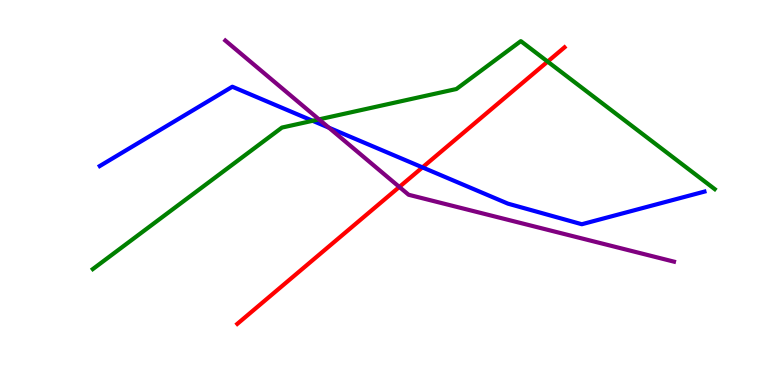[{'lines': ['blue', 'red'], 'intersections': [{'x': 5.45, 'y': 5.65}]}, {'lines': ['green', 'red'], 'intersections': [{'x': 7.07, 'y': 8.4}]}, {'lines': ['purple', 'red'], 'intersections': [{'x': 5.15, 'y': 5.14}]}, {'lines': ['blue', 'green'], 'intersections': [{'x': 4.03, 'y': 6.86}]}, {'lines': ['blue', 'purple'], 'intersections': [{'x': 4.24, 'y': 6.68}]}, {'lines': ['green', 'purple'], 'intersections': [{'x': 4.12, 'y': 6.9}]}]